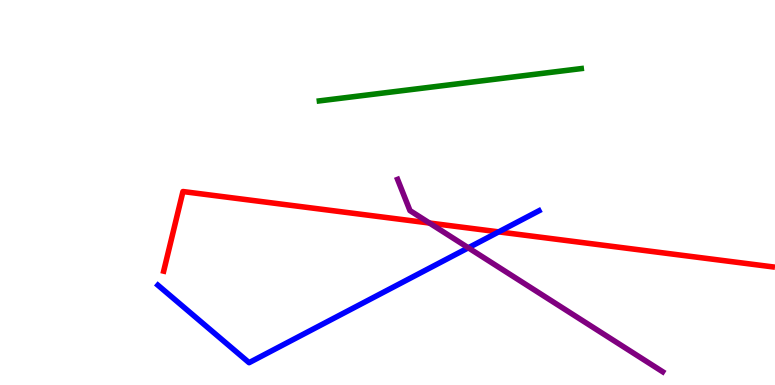[{'lines': ['blue', 'red'], 'intersections': [{'x': 6.43, 'y': 3.98}]}, {'lines': ['green', 'red'], 'intersections': []}, {'lines': ['purple', 'red'], 'intersections': [{'x': 5.54, 'y': 4.21}]}, {'lines': ['blue', 'green'], 'intersections': []}, {'lines': ['blue', 'purple'], 'intersections': [{'x': 6.04, 'y': 3.56}]}, {'lines': ['green', 'purple'], 'intersections': []}]